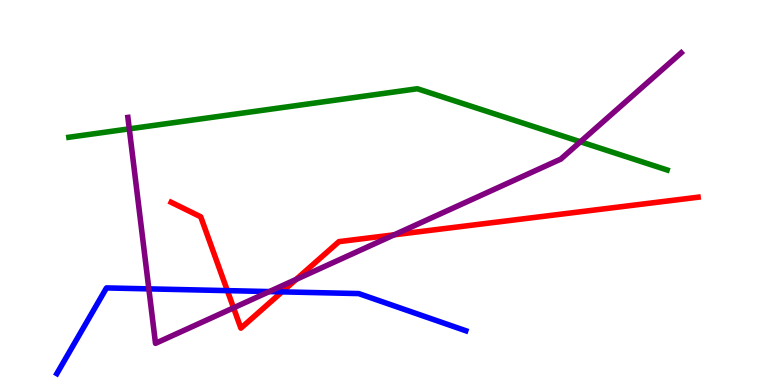[{'lines': ['blue', 'red'], 'intersections': [{'x': 2.93, 'y': 2.45}, {'x': 3.64, 'y': 2.42}]}, {'lines': ['green', 'red'], 'intersections': []}, {'lines': ['purple', 'red'], 'intersections': [{'x': 3.01, 'y': 2.0}, {'x': 3.82, 'y': 2.74}, {'x': 5.09, 'y': 3.9}]}, {'lines': ['blue', 'green'], 'intersections': []}, {'lines': ['blue', 'purple'], 'intersections': [{'x': 1.92, 'y': 2.5}, {'x': 3.48, 'y': 2.43}]}, {'lines': ['green', 'purple'], 'intersections': [{'x': 1.67, 'y': 6.65}, {'x': 7.49, 'y': 6.32}]}]